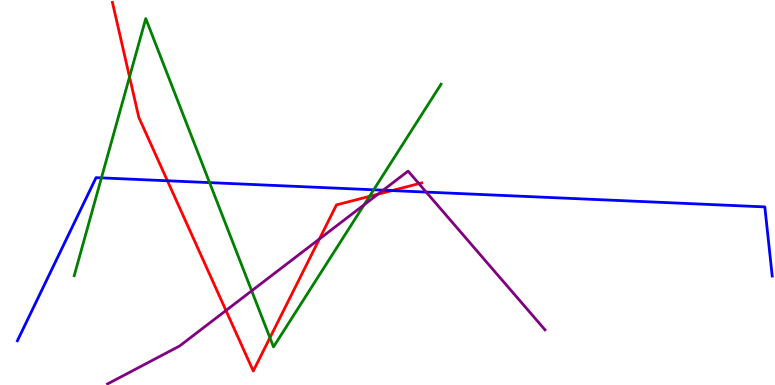[{'lines': ['blue', 'red'], 'intersections': [{'x': 2.16, 'y': 5.3}, {'x': 5.06, 'y': 5.05}]}, {'lines': ['green', 'red'], 'intersections': [{'x': 1.67, 'y': 8.0}, {'x': 3.48, 'y': 1.23}, {'x': 4.77, 'y': 4.9}]}, {'lines': ['purple', 'red'], 'intersections': [{'x': 2.92, 'y': 1.94}, {'x': 4.12, 'y': 3.79}, {'x': 4.88, 'y': 4.96}, {'x': 5.41, 'y': 5.23}]}, {'lines': ['blue', 'green'], 'intersections': [{'x': 1.31, 'y': 5.38}, {'x': 2.7, 'y': 5.26}, {'x': 4.82, 'y': 5.07}]}, {'lines': ['blue', 'purple'], 'intersections': [{'x': 4.94, 'y': 5.06}, {'x': 5.5, 'y': 5.01}]}, {'lines': ['green', 'purple'], 'intersections': [{'x': 3.25, 'y': 2.45}, {'x': 4.7, 'y': 4.68}]}]